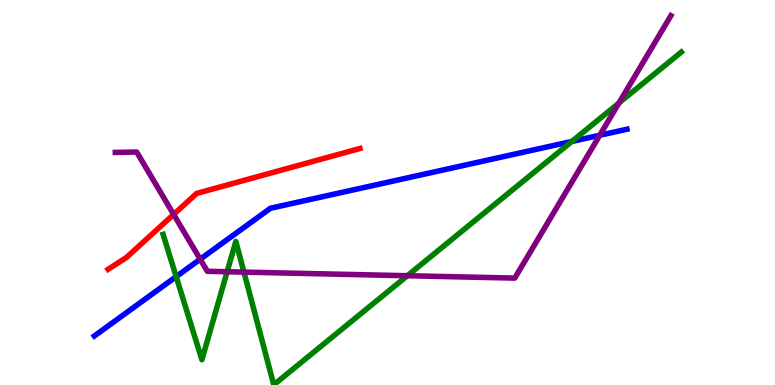[{'lines': ['blue', 'red'], 'intersections': []}, {'lines': ['green', 'red'], 'intersections': []}, {'lines': ['purple', 'red'], 'intersections': [{'x': 2.24, 'y': 4.43}]}, {'lines': ['blue', 'green'], 'intersections': [{'x': 2.27, 'y': 2.81}, {'x': 7.38, 'y': 6.33}]}, {'lines': ['blue', 'purple'], 'intersections': [{'x': 2.58, 'y': 3.27}, {'x': 7.74, 'y': 6.49}]}, {'lines': ['green', 'purple'], 'intersections': [{'x': 2.93, 'y': 2.94}, {'x': 3.15, 'y': 2.93}, {'x': 5.26, 'y': 2.84}, {'x': 7.99, 'y': 7.33}]}]